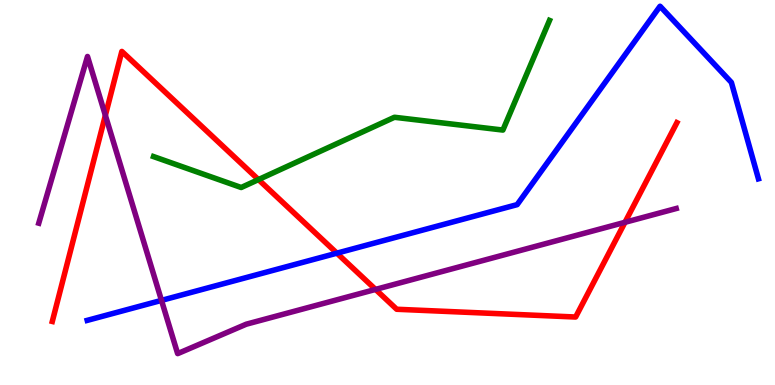[{'lines': ['blue', 'red'], 'intersections': [{'x': 4.35, 'y': 3.42}]}, {'lines': ['green', 'red'], 'intersections': [{'x': 3.33, 'y': 5.34}]}, {'lines': ['purple', 'red'], 'intersections': [{'x': 1.36, 'y': 7.0}, {'x': 4.85, 'y': 2.48}, {'x': 8.06, 'y': 4.23}]}, {'lines': ['blue', 'green'], 'intersections': []}, {'lines': ['blue', 'purple'], 'intersections': [{'x': 2.08, 'y': 2.2}]}, {'lines': ['green', 'purple'], 'intersections': []}]